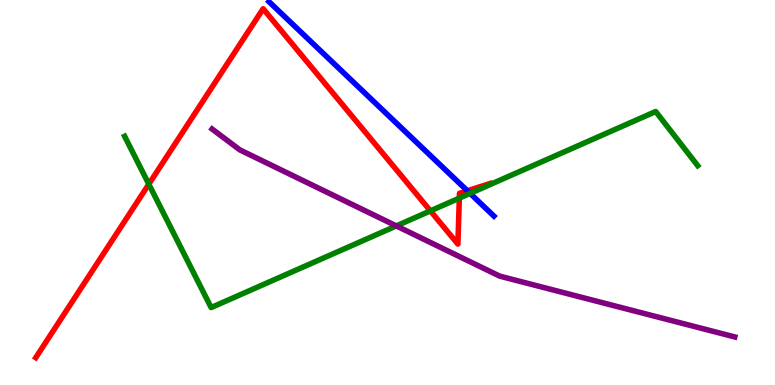[{'lines': ['blue', 'red'], 'intersections': [{'x': 6.03, 'y': 5.04}]}, {'lines': ['green', 'red'], 'intersections': [{'x': 1.92, 'y': 5.22}, {'x': 5.55, 'y': 4.52}, {'x': 5.93, 'y': 4.85}]}, {'lines': ['purple', 'red'], 'intersections': []}, {'lines': ['blue', 'green'], 'intersections': [{'x': 6.07, 'y': 4.98}]}, {'lines': ['blue', 'purple'], 'intersections': []}, {'lines': ['green', 'purple'], 'intersections': [{'x': 5.11, 'y': 4.13}]}]